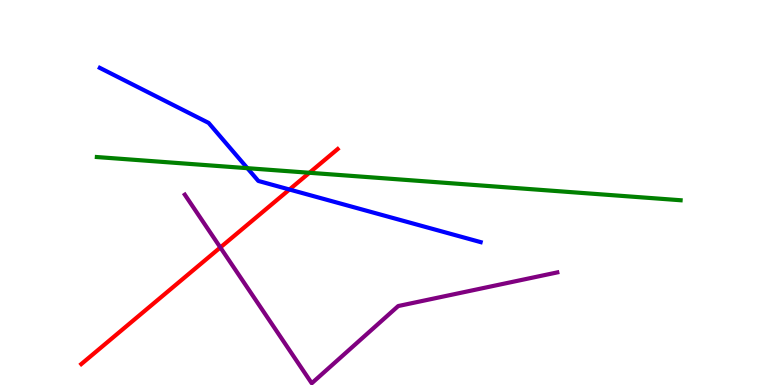[{'lines': ['blue', 'red'], 'intersections': [{'x': 3.73, 'y': 5.08}]}, {'lines': ['green', 'red'], 'intersections': [{'x': 3.99, 'y': 5.51}]}, {'lines': ['purple', 'red'], 'intersections': [{'x': 2.84, 'y': 3.57}]}, {'lines': ['blue', 'green'], 'intersections': [{'x': 3.19, 'y': 5.63}]}, {'lines': ['blue', 'purple'], 'intersections': []}, {'lines': ['green', 'purple'], 'intersections': []}]